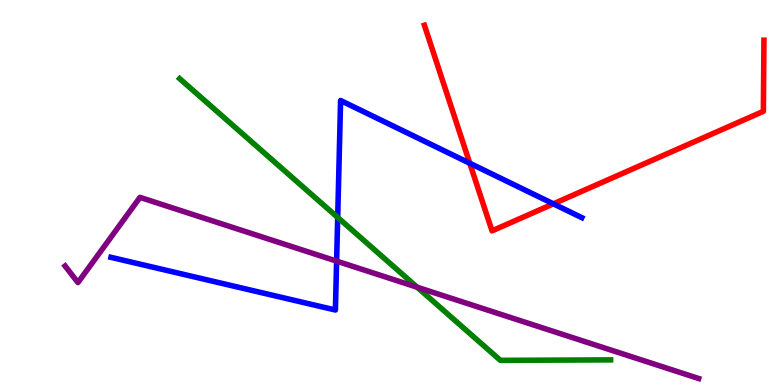[{'lines': ['blue', 'red'], 'intersections': [{'x': 6.06, 'y': 5.76}, {'x': 7.14, 'y': 4.71}]}, {'lines': ['green', 'red'], 'intersections': []}, {'lines': ['purple', 'red'], 'intersections': []}, {'lines': ['blue', 'green'], 'intersections': [{'x': 4.36, 'y': 4.35}]}, {'lines': ['blue', 'purple'], 'intersections': [{'x': 4.34, 'y': 3.22}]}, {'lines': ['green', 'purple'], 'intersections': [{'x': 5.38, 'y': 2.54}]}]